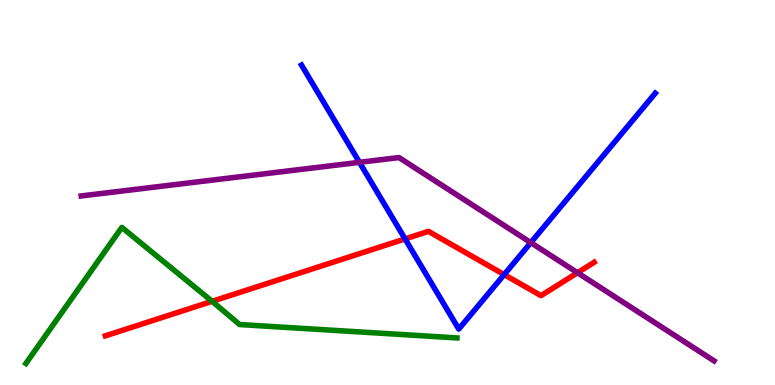[{'lines': ['blue', 'red'], 'intersections': [{'x': 5.23, 'y': 3.79}, {'x': 6.51, 'y': 2.87}]}, {'lines': ['green', 'red'], 'intersections': [{'x': 2.74, 'y': 2.17}]}, {'lines': ['purple', 'red'], 'intersections': [{'x': 7.45, 'y': 2.92}]}, {'lines': ['blue', 'green'], 'intersections': []}, {'lines': ['blue', 'purple'], 'intersections': [{'x': 4.64, 'y': 5.78}, {'x': 6.85, 'y': 3.7}]}, {'lines': ['green', 'purple'], 'intersections': []}]